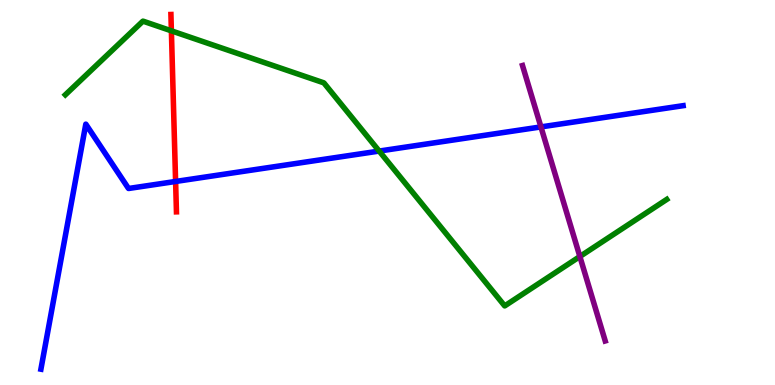[{'lines': ['blue', 'red'], 'intersections': [{'x': 2.27, 'y': 5.29}]}, {'lines': ['green', 'red'], 'intersections': [{'x': 2.21, 'y': 9.2}]}, {'lines': ['purple', 'red'], 'intersections': []}, {'lines': ['blue', 'green'], 'intersections': [{'x': 4.89, 'y': 6.08}]}, {'lines': ['blue', 'purple'], 'intersections': [{'x': 6.98, 'y': 6.7}]}, {'lines': ['green', 'purple'], 'intersections': [{'x': 7.48, 'y': 3.34}]}]